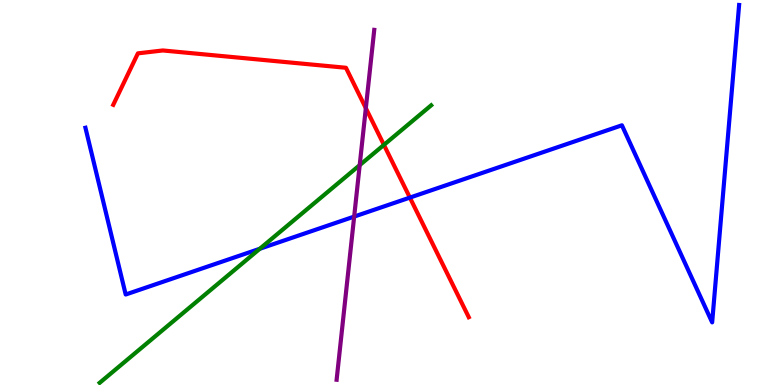[{'lines': ['blue', 'red'], 'intersections': [{'x': 5.29, 'y': 4.87}]}, {'lines': ['green', 'red'], 'intersections': [{'x': 4.95, 'y': 6.24}]}, {'lines': ['purple', 'red'], 'intersections': [{'x': 4.72, 'y': 7.19}]}, {'lines': ['blue', 'green'], 'intersections': [{'x': 3.35, 'y': 3.54}]}, {'lines': ['blue', 'purple'], 'intersections': [{'x': 4.57, 'y': 4.37}]}, {'lines': ['green', 'purple'], 'intersections': [{'x': 4.64, 'y': 5.71}]}]